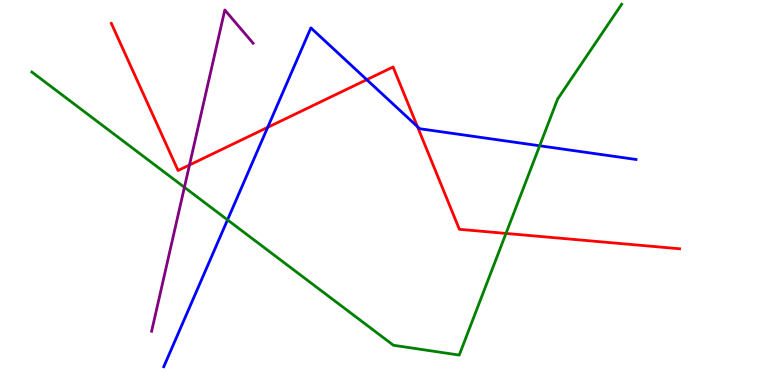[{'lines': ['blue', 'red'], 'intersections': [{'x': 3.45, 'y': 6.69}, {'x': 4.73, 'y': 7.93}, {'x': 5.39, 'y': 6.71}]}, {'lines': ['green', 'red'], 'intersections': [{'x': 6.53, 'y': 3.94}]}, {'lines': ['purple', 'red'], 'intersections': [{'x': 2.45, 'y': 5.71}]}, {'lines': ['blue', 'green'], 'intersections': [{'x': 2.94, 'y': 4.29}, {'x': 6.96, 'y': 6.21}]}, {'lines': ['blue', 'purple'], 'intersections': []}, {'lines': ['green', 'purple'], 'intersections': [{'x': 2.38, 'y': 5.13}]}]